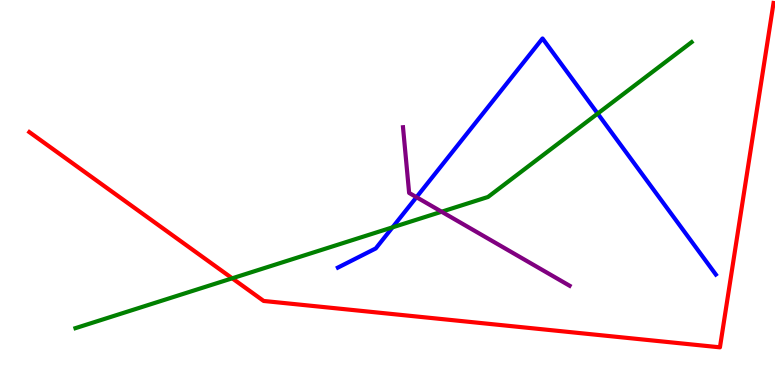[{'lines': ['blue', 'red'], 'intersections': []}, {'lines': ['green', 'red'], 'intersections': [{'x': 3.0, 'y': 2.77}]}, {'lines': ['purple', 'red'], 'intersections': []}, {'lines': ['blue', 'green'], 'intersections': [{'x': 5.06, 'y': 4.1}, {'x': 7.71, 'y': 7.05}]}, {'lines': ['blue', 'purple'], 'intersections': [{'x': 5.37, 'y': 4.88}]}, {'lines': ['green', 'purple'], 'intersections': [{'x': 5.7, 'y': 4.5}]}]